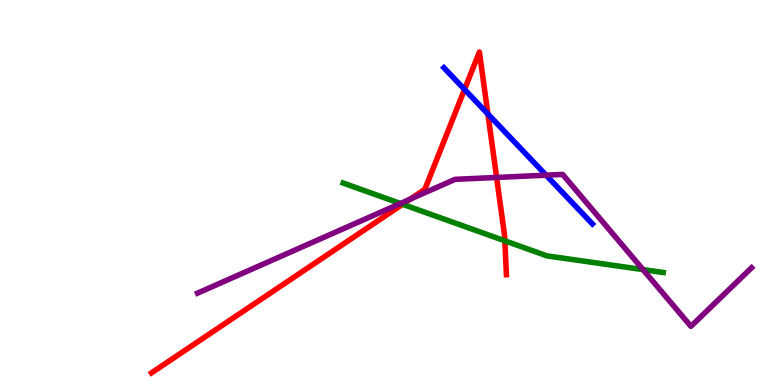[{'lines': ['blue', 'red'], 'intersections': [{'x': 5.99, 'y': 7.68}, {'x': 6.3, 'y': 7.04}]}, {'lines': ['green', 'red'], 'intersections': [{'x': 5.19, 'y': 4.69}, {'x': 6.51, 'y': 3.75}]}, {'lines': ['purple', 'red'], 'intersections': [{'x': 5.29, 'y': 4.83}, {'x': 6.41, 'y': 5.39}]}, {'lines': ['blue', 'green'], 'intersections': []}, {'lines': ['blue', 'purple'], 'intersections': [{'x': 7.05, 'y': 5.45}]}, {'lines': ['green', 'purple'], 'intersections': [{'x': 5.17, 'y': 4.71}, {'x': 8.3, 'y': 3.0}]}]